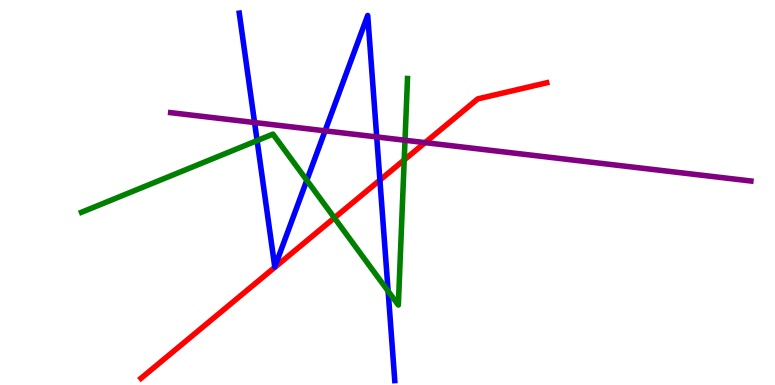[{'lines': ['blue', 'red'], 'intersections': [{'x': 4.9, 'y': 5.32}]}, {'lines': ['green', 'red'], 'intersections': [{'x': 4.31, 'y': 4.34}, {'x': 5.22, 'y': 5.85}]}, {'lines': ['purple', 'red'], 'intersections': [{'x': 5.48, 'y': 6.3}]}, {'lines': ['blue', 'green'], 'intersections': [{'x': 3.32, 'y': 6.35}, {'x': 3.96, 'y': 5.32}, {'x': 5.01, 'y': 2.44}]}, {'lines': ['blue', 'purple'], 'intersections': [{'x': 3.28, 'y': 6.82}, {'x': 4.19, 'y': 6.6}, {'x': 4.86, 'y': 6.44}]}, {'lines': ['green', 'purple'], 'intersections': [{'x': 5.23, 'y': 6.36}]}]